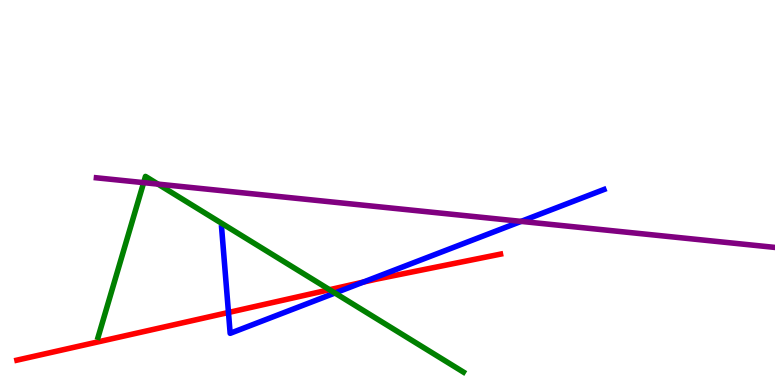[{'lines': ['blue', 'red'], 'intersections': [{'x': 2.95, 'y': 1.88}, {'x': 4.69, 'y': 2.67}]}, {'lines': ['green', 'red'], 'intersections': [{'x': 4.25, 'y': 2.48}]}, {'lines': ['purple', 'red'], 'intersections': []}, {'lines': ['blue', 'green'], 'intersections': [{'x': 4.32, 'y': 2.39}]}, {'lines': ['blue', 'purple'], 'intersections': [{'x': 6.72, 'y': 4.25}]}, {'lines': ['green', 'purple'], 'intersections': [{'x': 1.85, 'y': 5.26}, {'x': 2.04, 'y': 5.22}]}]